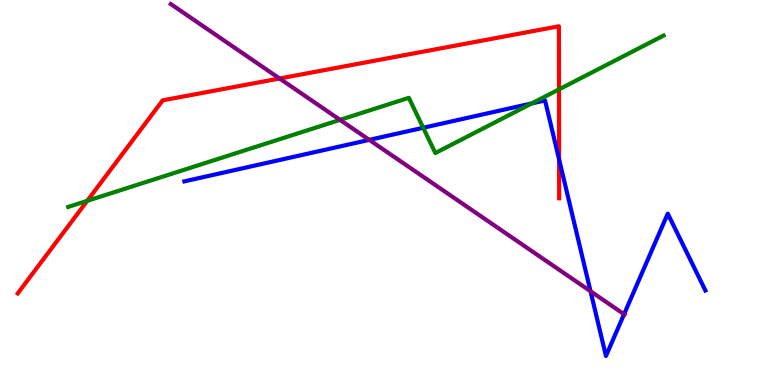[{'lines': ['blue', 'red'], 'intersections': [{'x': 7.21, 'y': 5.86}]}, {'lines': ['green', 'red'], 'intersections': [{'x': 1.13, 'y': 4.78}, {'x': 7.21, 'y': 7.68}]}, {'lines': ['purple', 'red'], 'intersections': [{'x': 3.61, 'y': 7.96}]}, {'lines': ['blue', 'green'], 'intersections': [{'x': 5.46, 'y': 6.68}, {'x': 6.86, 'y': 7.31}]}, {'lines': ['blue', 'purple'], 'intersections': [{'x': 4.76, 'y': 6.37}, {'x': 7.62, 'y': 2.44}, {'x': 8.05, 'y': 1.84}]}, {'lines': ['green', 'purple'], 'intersections': [{'x': 4.39, 'y': 6.89}]}]